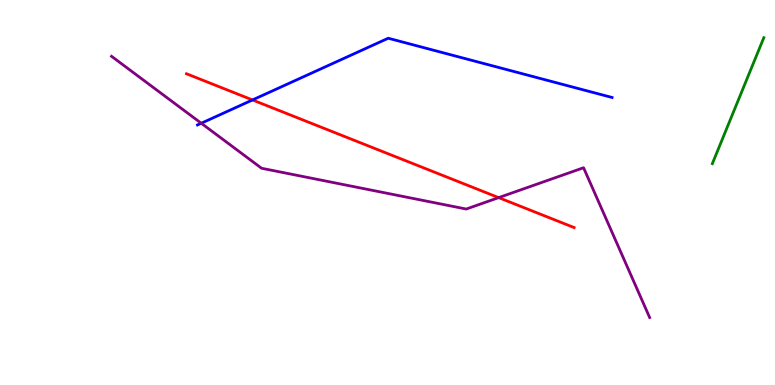[{'lines': ['blue', 'red'], 'intersections': [{'x': 3.26, 'y': 7.4}]}, {'lines': ['green', 'red'], 'intersections': []}, {'lines': ['purple', 'red'], 'intersections': [{'x': 6.43, 'y': 4.87}]}, {'lines': ['blue', 'green'], 'intersections': []}, {'lines': ['blue', 'purple'], 'intersections': [{'x': 2.6, 'y': 6.8}]}, {'lines': ['green', 'purple'], 'intersections': []}]